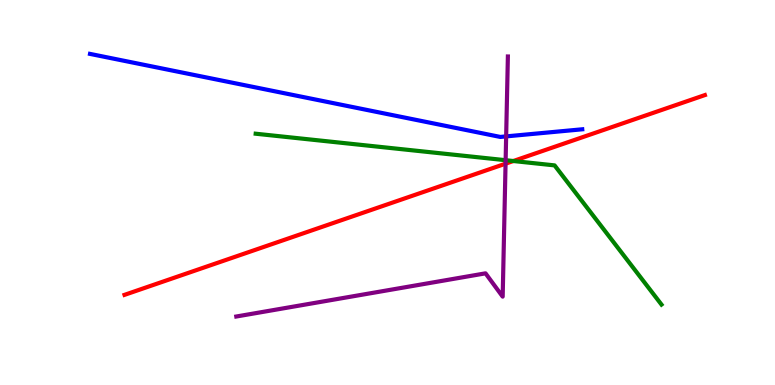[{'lines': ['blue', 'red'], 'intersections': []}, {'lines': ['green', 'red'], 'intersections': [{'x': 6.62, 'y': 5.82}]}, {'lines': ['purple', 'red'], 'intersections': [{'x': 6.52, 'y': 5.75}]}, {'lines': ['blue', 'green'], 'intersections': []}, {'lines': ['blue', 'purple'], 'intersections': [{'x': 6.53, 'y': 6.46}]}, {'lines': ['green', 'purple'], 'intersections': [{'x': 6.52, 'y': 5.84}]}]